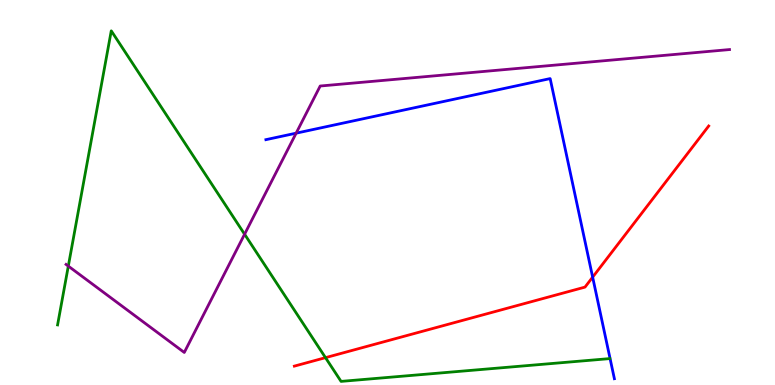[{'lines': ['blue', 'red'], 'intersections': [{'x': 7.65, 'y': 2.8}]}, {'lines': ['green', 'red'], 'intersections': [{'x': 4.2, 'y': 0.71}]}, {'lines': ['purple', 'red'], 'intersections': []}, {'lines': ['blue', 'green'], 'intersections': []}, {'lines': ['blue', 'purple'], 'intersections': [{'x': 3.82, 'y': 6.54}]}, {'lines': ['green', 'purple'], 'intersections': [{'x': 0.881, 'y': 3.09}, {'x': 3.16, 'y': 3.92}]}]